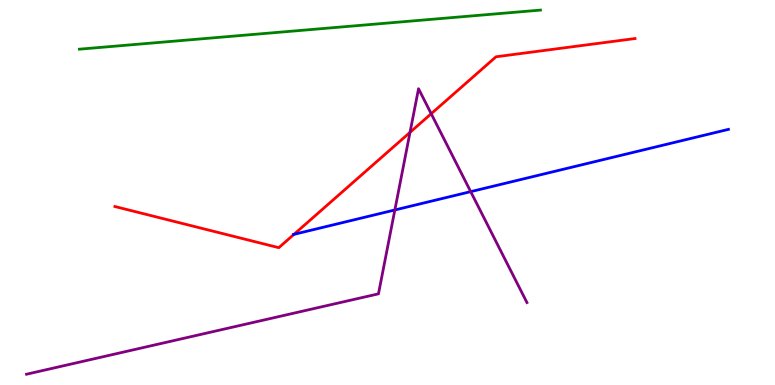[{'lines': ['blue', 'red'], 'intersections': [{'x': 3.79, 'y': 3.91}]}, {'lines': ['green', 'red'], 'intersections': []}, {'lines': ['purple', 'red'], 'intersections': [{'x': 5.29, 'y': 6.56}, {'x': 5.56, 'y': 7.05}]}, {'lines': ['blue', 'green'], 'intersections': []}, {'lines': ['blue', 'purple'], 'intersections': [{'x': 5.09, 'y': 4.55}, {'x': 6.07, 'y': 5.02}]}, {'lines': ['green', 'purple'], 'intersections': []}]